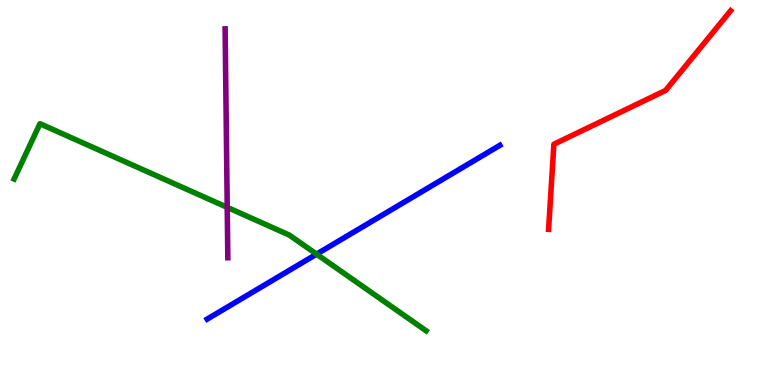[{'lines': ['blue', 'red'], 'intersections': []}, {'lines': ['green', 'red'], 'intersections': []}, {'lines': ['purple', 'red'], 'intersections': []}, {'lines': ['blue', 'green'], 'intersections': [{'x': 4.08, 'y': 3.4}]}, {'lines': ['blue', 'purple'], 'intersections': []}, {'lines': ['green', 'purple'], 'intersections': [{'x': 2.93, 'y': 4.61}]}]